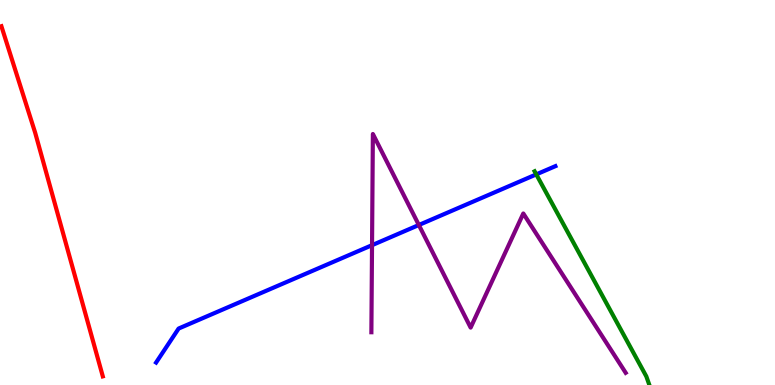[{'lines': ['blue', 'red'], 'intersections': []}, {'lines': ['green', 'red'], 'intersections': []}, {'lines': ['purple', 'red'], 'intersections': []}, {'lines': ['blue', 'green'], 'intersections': [{'x': 6.92, 'y': 5.47}]}, {'lines': ['blue', 'purple'], 'intersections': [{'x': 4.8, 'y': 3.63}, {'x': 5.4, 'y': 4.16}]}, {'lines': ['green', 'purple'], 'intersections': []}]